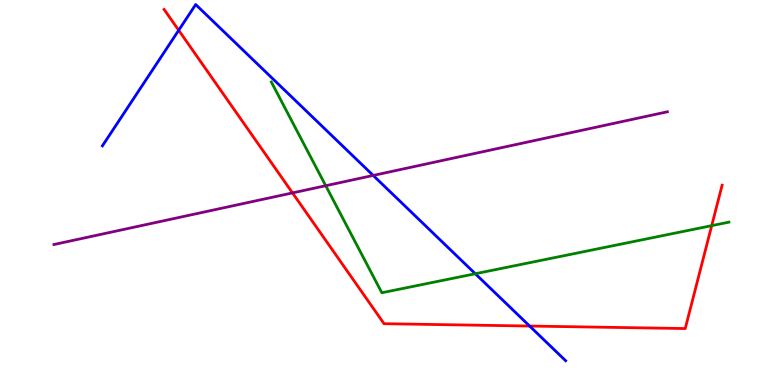[{'lines': ['blue', 'red'], 'intersections': [{'x': 2.31, 'y': 9.21}, {'x': 6.83, 'y': 1.53}]}, {'lines': ['green', 'red'], 'intersections': [{'x': 9.18, 'y': 4.14}]}, {'lines': ['purple', 'red'], 'intersections': [{'x': 3.77, 'y': 4.99}]}, {'lines': ['blue', 'green'], 'intersections': [{'x': 6.13, 'y': 2.89}]}, {'lines': ['blue', 'purple'], 'intersections': [{'x': 4.82, 'y': 5.44}]}, {'lines': ['green', 'purple'], 'intersections': [{'x': 4.2, 'y': 5.18}]}]